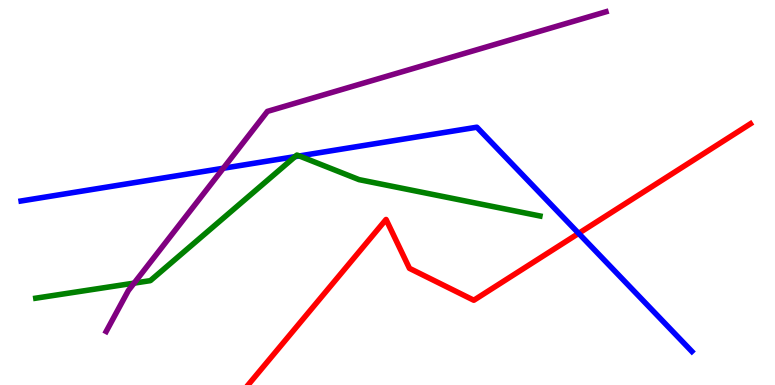[{'lines': ['blue', 'red'], 'intersections': [{'x': 7.47, 'y': 3.94}]}, {'lines': ['green', 'red'], 'intersections': []}, {'lines': ['purple', 'red'], 'intersections': []}, {'lines': ['blue', 'green'], 'intersections': [{'x': 3.81, 'y': 5.93}, {'x': 3.86, 'y': 5.95}]}, {'lines': ['blue', 'purple'], 'intersections': [{'x': 2.88, 'y': 5.63}]}, {'lines': ['green', 'purple'], 'intersections': [{'x': 1.73, 'y': 2.65}]}]